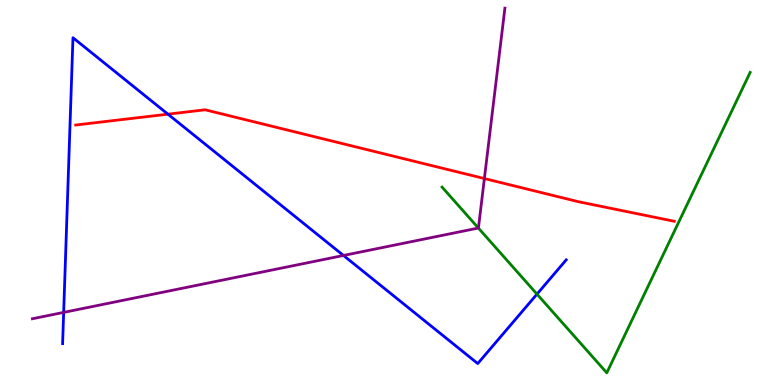[{'lines': ['blue', 'red'], 'intersections': [{'x': 2.17, 'y': 7.03}]}, {'lines': ['green', 'red'], 'intersections': []}, {'lines': ['purple', 'red'], 'intersections': [{'x': 6.25, 'y': 5.36}]}, {'lines': ['blue', 'green'], 'intersections': [{'x': 6.93, 'y': 2.36}]}, {'lines': ['blue', 'purple'], 'intersections': [{'x': 0.822, 'y': 1.89}, {'x': 4.43, 'y': 3.36}]}, {'lines': ['green', 'purple'], 'intersections': [{'x': 6.17, 'y': 4.08}]}]